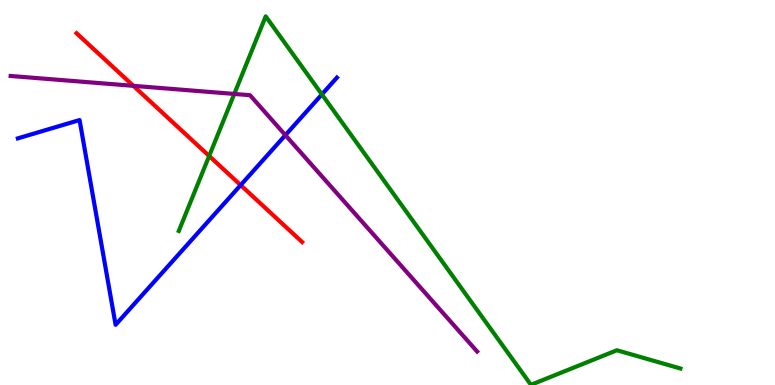[{'lines': ['blue', 'red'], 'intersections': [{'x': 3.11, 'y': 5.19}]}, {'lines': ['green', 'red'], 'intersections': [{'x': 2.7, 'y': 5.95}]}, {'lines': ['purple', 'red'], 'intersections': [{'x': 1.72, 'y': 7.77}]}, {'lines': ['blue', 'green'], 'intersections': [{'x': 4.15, 'y': 7.55}]}, {'lines': ['blue', 'purple'], 'intersections': [{'x': 3.68, 'y': 6.49}]}, {'lines': ['green', 'purple'], 'intersections': [{'x': 3.02, 'y': 7.56}]}]